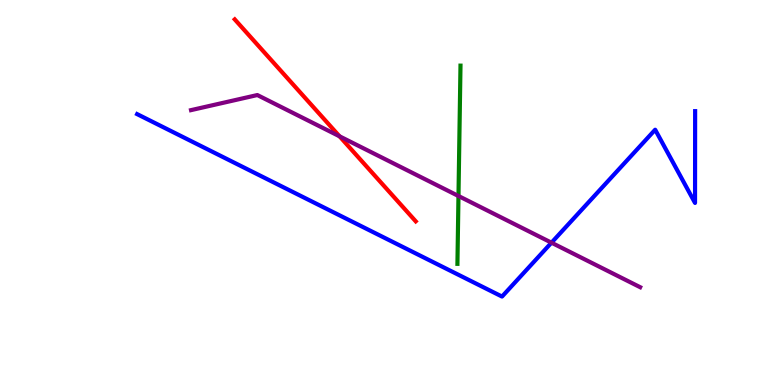[{'lines': ['blue', 'red'], 'intersections': []}, {'lines': ['green', 'red'], 'intersections': []}, {'lines': ['purple', 'red'], 'intersections': [{'x': 4.38, 'y': 6.46}]}, {'lines': ['blue', 'green'], 'intersections': []}, {'lines': ['blue', 'purple'], 'intersections': [{'x': 7.12, 'y': 3.7}]}, {'lines': ['green', 'purple'], 'intersections': [{'x': 5.92, 'y': 4.91}]}]